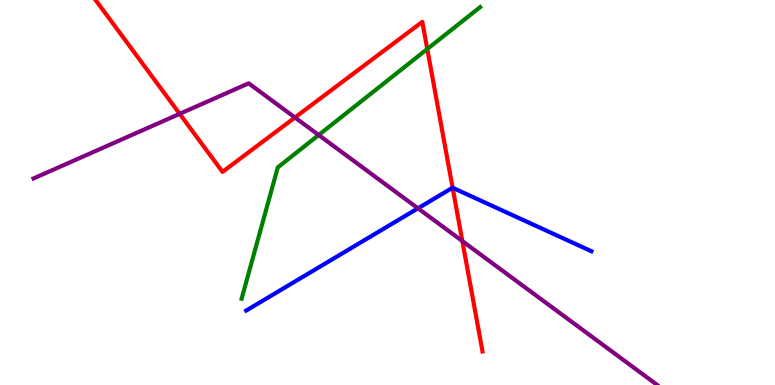[{'lines': ['blue', 'red'], 'intersections': [{'x': 5.84, 'y': 5.12}]}, {'lines': ['green', 'red'], 'intersections': [{'x': 5.51, 'y': 8.73}]}, {'lines': ['purple', 'red'], 'intersections': [{'x': 2.32, 'y': 7.04}, {'x': 3.81, 'y': 6.95}, {'x': 5.97, 'y': 3.74}]}, {'lines': ['blue', 'green'], 'intersections': []}, {'lines': ['blue', 'purple'], 'intersections': [{'x': 5.39, 'y': 4.59}]}, {'lines': ['green', 'purple'], 'intersections': [{'x': 4.11, 'y': 6.49}]}]